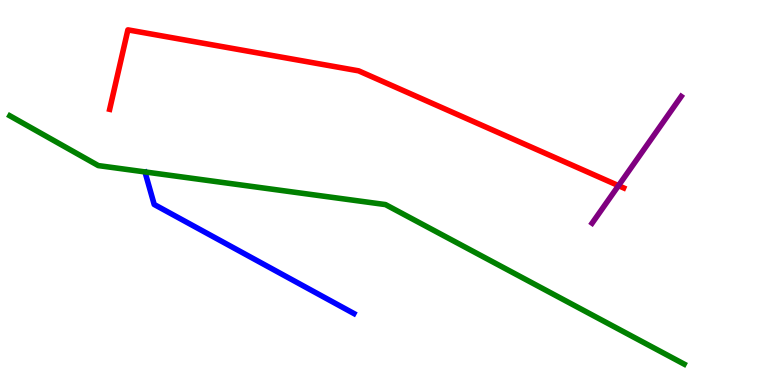[{'lines': ['blue', 'red'], 'intersections': []}, {'lines': ['green', 'red'], 'intersections': []}, {'lines': ['purple', 'red'], 'intersections': [{'x': 7.98, 'y': 5.18}]}, {'lines': ['blue', 'green'], 'intersections': []}, {'lines': ['blue', 'purple'], 'intersections': []}, {'lines': ['green', 'purple'], 'intersections': []}]